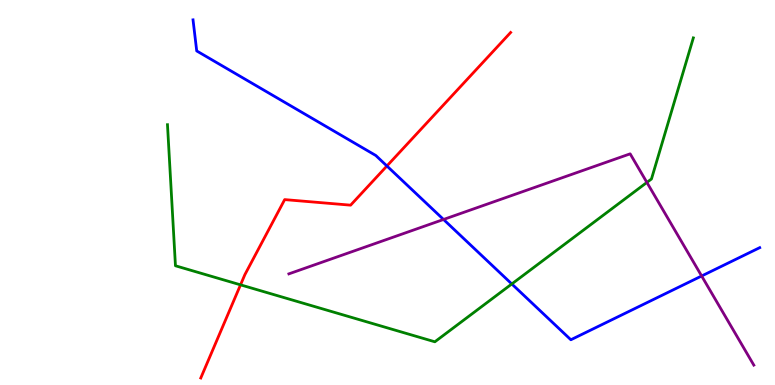[{'lines': ['blue', 'red'], 'intersections': [{'x': 4.99, 'y': 5.69}]}, {'lines': ['green', 'red'], 'intersections': [{'x': 3.1, 'y': 2.6}]}, {'lines': ['purple', 'red'], 'intersections': []}, {'lines': ['blue', 'green'], 'intersections': [{'x': 6.6, 'y': 2.62}]}, {'lines': ['blue', 'purple'], 'intersections': [{'x': 5.72, 'y': 4.3}, {'x': 9.05, 'y': 2.83}]}, {'lines': ['green', 'purple'], 'intersections': [{'x': 8.35, 'y': 5.26}]}]